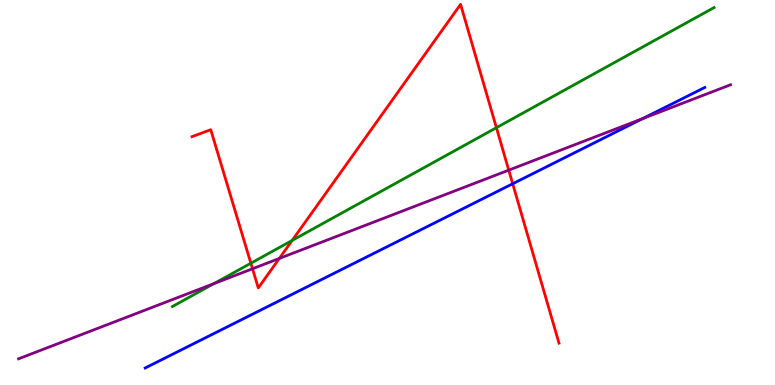[{'lines': ['blue', 'red'], 'intersections': [{'x': 6.62, 'y': 5.23}]}, {'lines': ['green', 'red'], 'intersections': [{'x': 3.24, 'y': 3.16}, {'x': 3.77, 'y': 3.75}, {'x': 6.41, 'y': 6.68}]}, {'lines': ['purple', 'red'], 'intersections': [{'x': 3.26, 'y': 3.02}, {'x': 3.6, 'y': 3.29}, {'x': 6.56, 'y': 5.58}]}, {'lines': ['blue', 'green'], 'intersections': []}, {'lines': ['blue', 'purple'], 'intersections': [{'x': 8.29, 'y': 6.92}]}, {'lines': ['green', 'purple'], 'intersections': [{'x': 2.76, 'y': 2.63}]}]